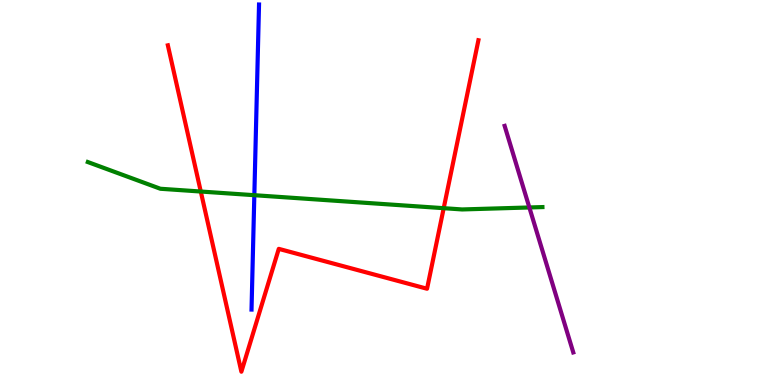[{'lines': ['blue', 'red'], 'intersections': []}, {'lines': ['green', 'red'], 'intersections': [{'x': 2.59, 'y': 5.03}, {'x': 5.73, 'y': 4.59}]}, {'lines': ['purple', 'red'], 'intersections': []}, {'lines': ['blue', 'green'], 'intersections': [{'x': 3.28, 'y': 4.93}]}, {'lines': ['blue', 'purple'], 'intersections': []}, {'lines': ['green', 'purple'], 'intersections': [{'x': 6.83, 'y': 4.61}]}]